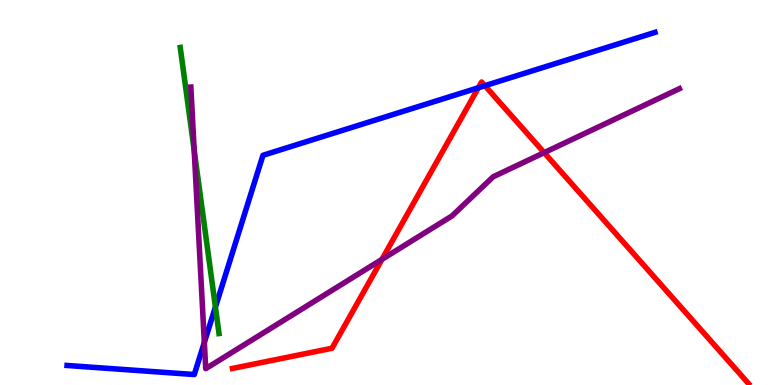[{'lines': ['blue', 'red'], 'intersections': [{'x': 6.17, 'y': 7.72}, {'x': 6.26, 'y': 7.77}]}, {'lines': ['green', 'red'], 'intersections': []}, {'lines': ['purple', 'red'], 'intersections': [{'x': 4.93, 'y': 3.26}, {'x': 7.02, 'y': 6.04}]}, {'lines': ['blue', 'green'], 'intersections': [{'x': 2.78, 'y': 2.02}]}, {'lines': ['blue', 'purple'], 'intersections': [{'x': 2.64, 'y': 1.11}]}, {'lines': ['green', 'purple'], 'intersections': [{'x': 2.51, 'y': 6.09}]}]